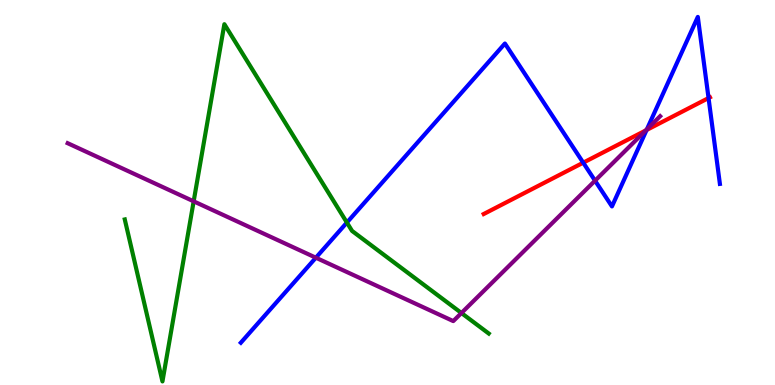[{'lines': ['blue', 'red'], 'intersections': [{'x': 7.53, 'y': 5.77}, {'x': 8.34, 'y': 6.62}, {'x': 9.14, 'y': 7.45}]}, {'lines': ['green', 'red'], 'intersections': []}, {'lines': ['purple', 'red'], 'intersections': [{'x': 8.33, 'y': 6.61}]}, {'lines': ['blue', 'green'], 'intersections': [{'x': 4.48, 'y': 4.22}]}, {'lines': ['blue', 'purple'], 'intersections': [{'x': 4.08, 'y': 3.31}, {'x': 7.68, 'y': 5.31}, {'x': 8.35, 'y': 6.64}]}, {'lines': ['green', 'purple'], 'intersections': [{'x': 2.5, 'y': 4.77}, {'x': 5.95, 'y': 1.87}]}]